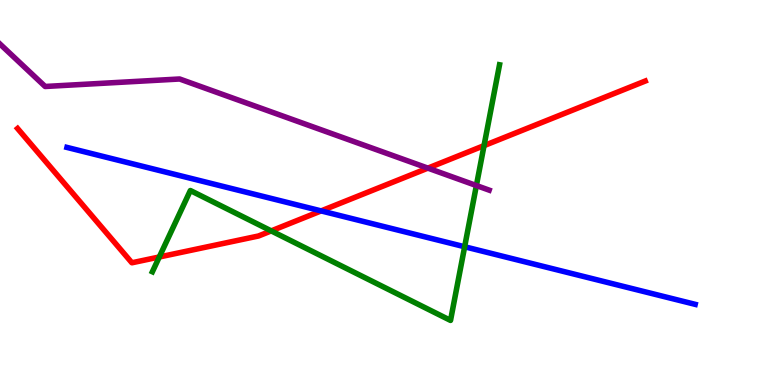[{'lines': ['blue', 'red'], 'intersections': [{'x': 4.14, 'y': 4.52}]}, {'lines': ['green', 'red'], 'intersections': [{'x': 2.06, 'y': 3.32}, {'x': 3.5, 'y': 4.0}, {'x': 6.25, 'y': 6.22}]}, {'lines': ['purple', 'red'], 'intersections': [{'x': 5.52, 'y': 5.63}]}, {'lines': ['blue', 'green'], 'intersections': [{'x': 6.0, 'y': 3.59}]}, {'lines': ['blue', 'purple'], 'intersections': []}, {'lines': ['green', 'purple'], 'intersections': [{'x': 6.15, 'y': 5.18}]}]